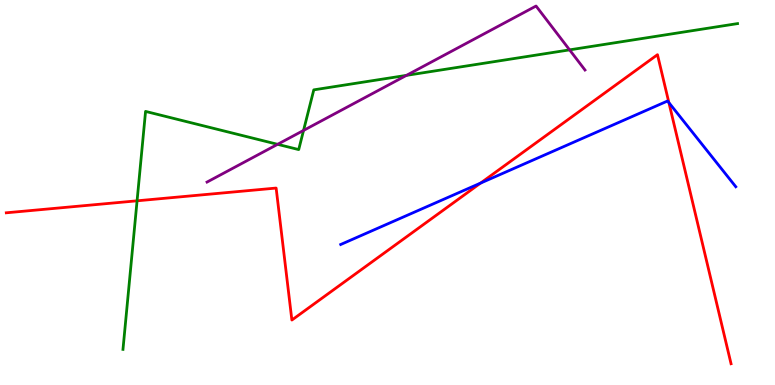[{'lines': ['blue', 'red'], 'intersections': [{'x': 6.2, 'y': 5.24}, {'x': 8.63, 'y': 7.33}]}, {'lines': ['green', 'red'], 'intersections': [{'x': 1.77, 'y': 4.78}]}, {'lines': ['purple', 'red'], 'intersections': []}, {'lines': ['blue', 'green'], 'intersections': []}, {'lines': ['blue', 'purple'], 'intersections': []}, {'lines': ['green', 'purple'], 'intersections': [{'x': 3.58, 'y': 6.25}, {'x': 3.92, 'y': 6.61}, {'x': 5.24, 'y': 8.04}, {'x': 7.35, 'y': 8.7}]}]